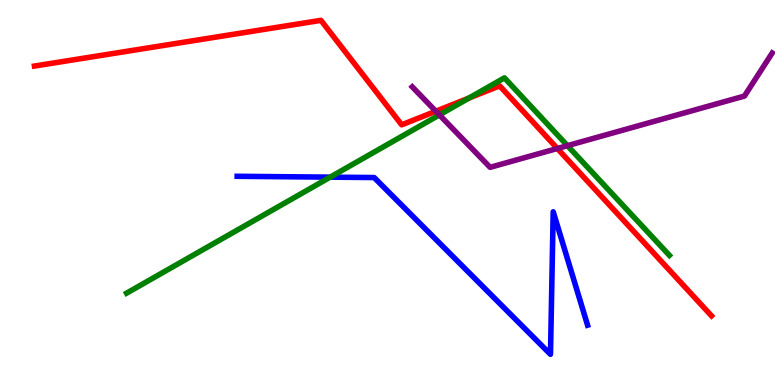[{'lines': ['blue', 'red'], 'intersections': []}, {'lines': ['green', 'red'], 'intersections': [{'x': 6.05, 'y': 7.45}]}, {'lines': ['purple', 'red'], 'intersections': [{'x': 5.62, 'y': 7.11}, {'x': 7.19, 'y': 6.14}]}, {'lines': ['blue', 'green'], 'intersections': [{'x': 4.26, 'y': 5.4}]}, {'lines': ['blue', 'purple'], 'intersections': []}, {'lines': ['green', 'purple'], 'intersections': [{'x': 5.67, 'y': 7.02}, {'x': 7.32, 'y': 6.22}]}]